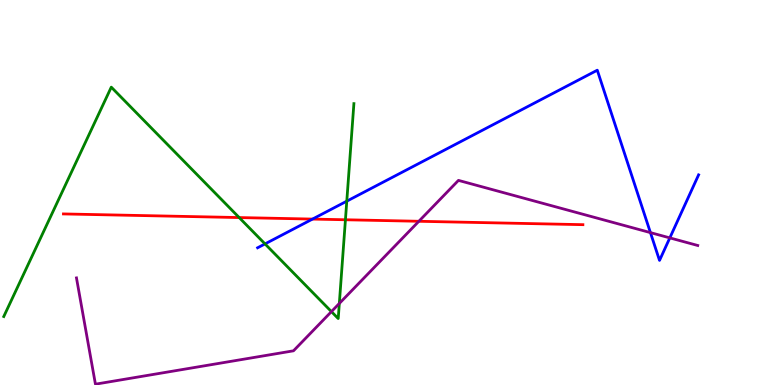[{'lines': ['blue', 'red'], 'intersections': [{'x': 4.03, 'y': 4.31}]}, {'lines': ['green', 'red'], 'intersections': [{'x': 3.09, 'y': 4.35}, {'x': 4.46, 'y': 4.29}]}, {'lines': ['purple', 'red'], 'intersections': [{'x': 5.4, 'y': 4.25}]}, {'lines': ['blue', 'green'], 'intersections': [{'x': 3.42, 'y': 3.66}, {'x': 4.47, 'y': 4.77}]}, {'lines': ['blue', 'purple'], 'intersections': [{'x': 8.39, 'y': 3.96}, {'x': 8.64, 'y': 3.82}]}, {'lines': ['green', 'purple'], 'intersections': [{'x': 4.28, 'y': 1.91}, {'x': 4.38, 'y': 2.12}]}]